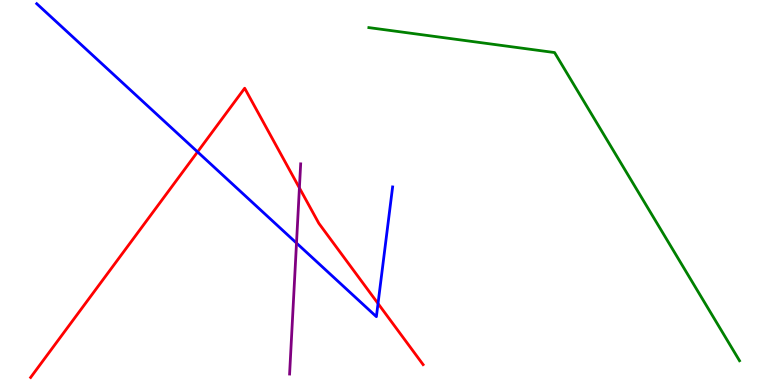[{'lines': ['blue', 'red'], 'intersections': [{'x': 2.55, 'y': 6.05}, {'x': 4.88, 'y': 2.12}]}, {'lines': ['green', 'red'], 'intersections': []}, {'lines': ['purple', 'red'], 'intersections': [{'x': 3.86, 'y': 5.12}]}, {'lines': ['blue', 'green'], 'intersections': []}, {'lines': ['blue', 'purple'], 'intersections': [{'x': 3.83, 'y': 3.69}]}, {'lines': ['green', 'purple'], 'intersections': []}]